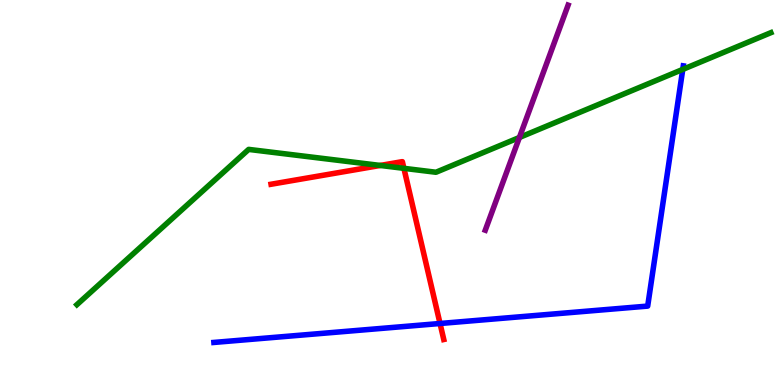[{'lines': ['blue', 'red'], 'intersections': [{'x': 5.68, 'y': 1.6}]}, {'lines': ['green', 'red'], 'intersections': [{'x': 4.91, 'y': 5.7}, {'x': 5.21, 'y': 5.63}]}, {'lines': ['purple', 'red'], 'intersections': []}, {'lines': ['blue', 'green'], 'intersections': [{'x': 8.81, 'y': 8.2}]}, {'lines': ['blue', 'purple'], 'intersections': []}, {'lines': ['green', 'purple'], 'intersections': [{'x': 6.7, 'y': 6.43}]}]